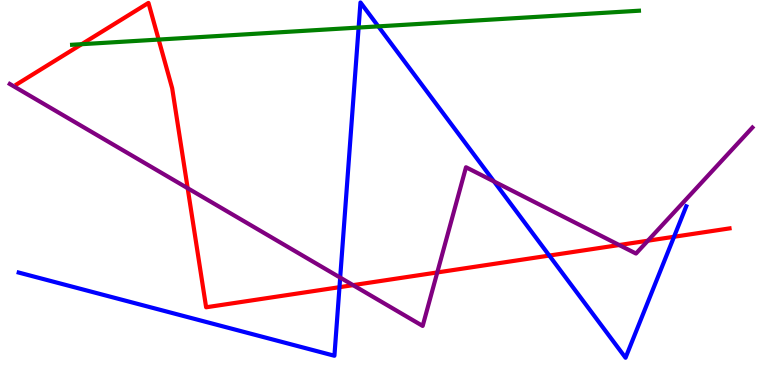[{'lines': ['blue', 'red'], 'intersections': [{'x': 4.38, 'y': 2.54}, {'x': 7.09, 'y': 3.36}, {'x': 8.7, 'y': 3.85}]}, {'lines': ['green', 'red'], 'intersections': [{'x': 1.05, 'y': 8.85}, {'x': 2.05, 'y': 8.97}]}, {'lines': ['purple', 'red'], 'intersections': [{'x': 2.42, 'y': 5.11}, {'x': 4.56, 'y': 2.59}, {'x': 5.64, 'y': 2.92}, {'x': 7.99, 'y': 3.64}, {'x': 8.36, 'y': 3.75}]}, {'lines': ['blue', 'green'], 'intersections': [{'x': 4.63, 'y': 9.28}, {'x': 4.88, 'y': 9.31}]}, {'lines': ['blue', 'purple'], 'intersections': [{'x': 4.39, 'y': 2.79}, {'x': 6.37, 'y': 5.29}]}, {'lines': ['green', 'purple'], 'intersections': []}]